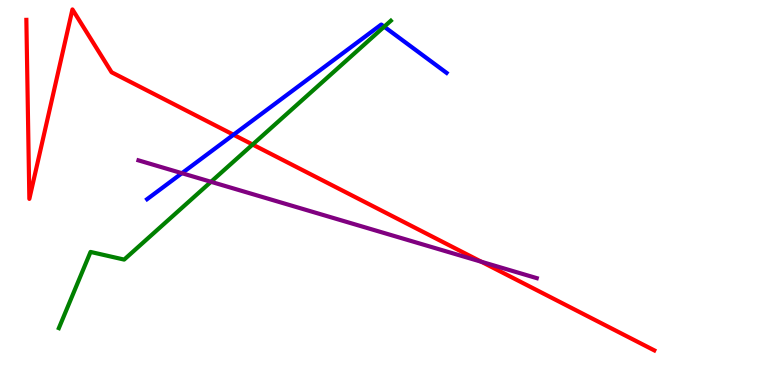[{'lines': ['blue', 'red'], 'intersections': [{'x': 3.01, 'y': 6.5}]}, {'lines': ['green', 'red'], 'intersections': [{'x': 3.26, 'y': 6.25}]}, {'lines': ['purple', 'red'], 'intersections': [{'x': 6.21, 'y': 3.2}]}, {'lines': ['blue', 'green'], 'intersections': [{'x': 4.96, 'y': 9.31}]}, {'lines': ['blue', 'purple'], 'intersections': [{'x': 2.35, 'y': 5.5}]}, {'lines': ['green', 'purple'], 'intersections': [{'x': 2.72, 'y': 5.28}]}]